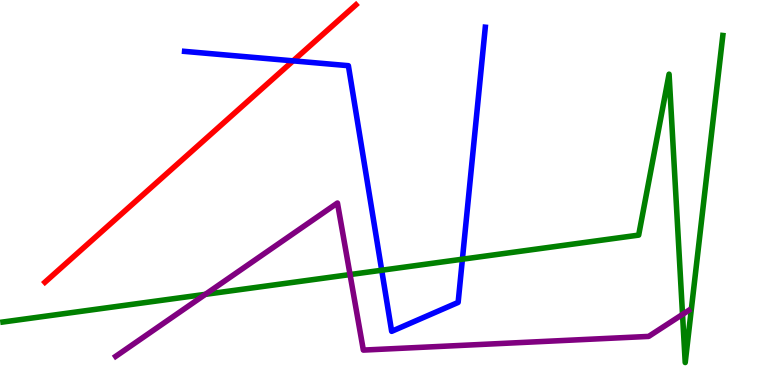[{'lines': ['blue', 'red'], 'intersections': [{'x': 3.78, 'y': 8.42}]}, {'lines': ['green', 'red'], 'intersections': []}, {'lines': ['purple', 'red'], 'intersections': []}, {'lines': ['blue', 'green'], 'intersections': [{'x': 4.93, 'y': 2.98}, {'x': 5.97, 'y': 3.27}]}, {'lines': ['blue', 'purple'], 'intersections': []}, {'lines': ['green', 'purple'], 'intersections': [{'x': 2.65, 'y': 2.35}, {'x': 4.52, 'y': 2.87}, {'x': 8.81, 'y': 1.83}]}]